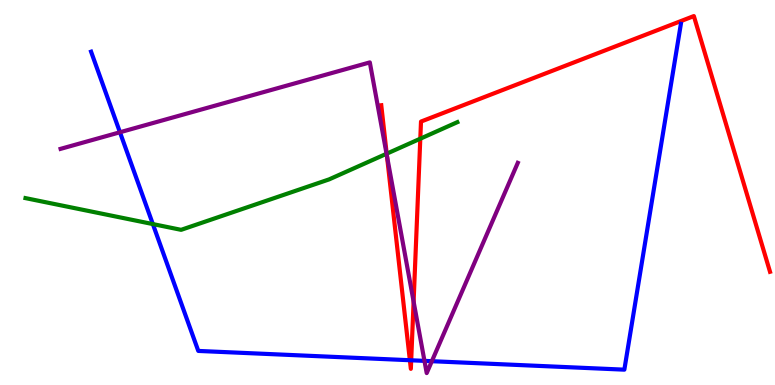[{'lines': ['blue', 'red'], 'intersections': [{'x': 5.29, 'y': 0.643}, {'x': 5.31, 'y': 0.642}]}, {'lines': ['green', 'red'], 'intersections': [{'x': 4.99, 'y': 6.01}, {'x': 5.42, 'y': 6.4}]}, {'lines': ['purple', 'red'], 'intersections': [{'x': 4.99, 'y': 5.95}, {'x': 5.34, 'y': 2.17}]}, {'lines': ['blue', 'green'], 'intersections': [{'x': 1.97, 'y': 4.18}]}, {'lines': ['blue', 'purple'], 'intersections': [{'x': 1.55, 'y': 6.56}, {'x': 5.48, 'y': 0.627}, {'x': 5.57, 'y': 0.618}]}, {'lines': ['green', 'purple'], 'intersections': [{'x': 4.99, 'y': 6.01}]}]